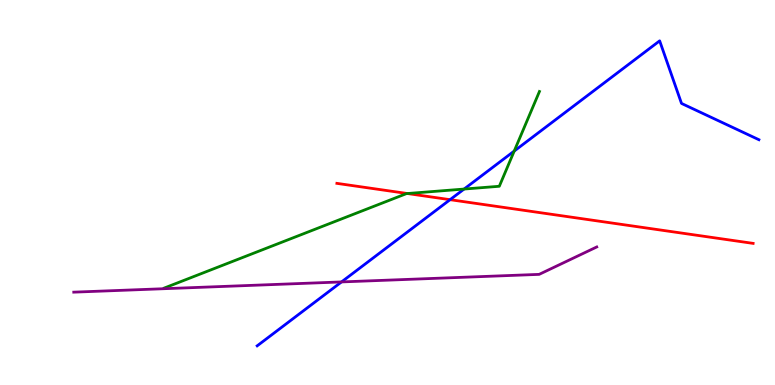[{'lines': ['blue', 'red'], 'intersections': [{'x': 5.81, 'y': 4.81}]}, {'lines': ['green', 'red'], 'intersections': [{'x': 5.26, 'y': 4.97}]}, {'lines': ['purple', 'red'], 'intersections': []}, {'lines': ['blue', 'green'], 'intersections': [{'x': 5.99, 'y': 5.09}, {'x': 6.64, 'y': 6.08}]}, {'lines': ['blue', 'purple'], 'intersections': [{'x': 4.41, 'y': 2.68}]}, {'lines': ['green', 'purple'], 'intersections': []}]